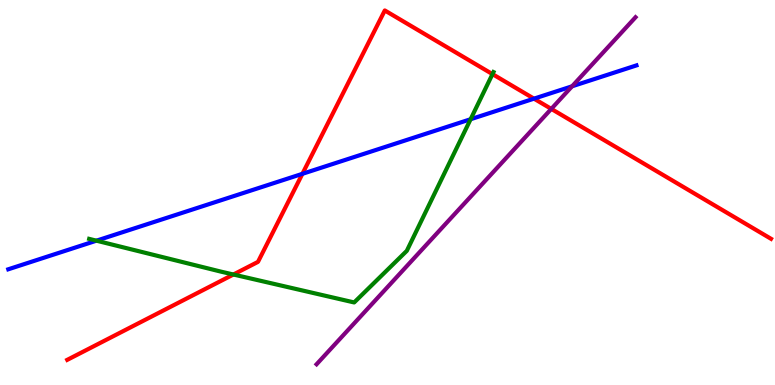[{'lines': ['blue', 'red'], 'intersections': [{'x': 3.9, 'y': 5.48}, {'x': 6.89, 'y': 7.44}]}, {'lines': ['green', 'red'], 'intersections': [{'x': 3.01, 'y': 2.87}, {'x': 6.35, 'y': 8.07}]}, {'lines': ['purple', 'red'], 'intersections': [{'x': 7.11, 'y': 7.17}]}, {'lines': ['blue', 'green'], 'intersections': [{'x': 1.24, 'y': 3.75}, {'x': 6.07, 'y': 6.9}]}, {'lines': ['blue', 'purple'], 'intersections': [{'x': 7.38, 'y': 7.76}]}, {'lines': ['green', 'purple'], 'intersections': []}]